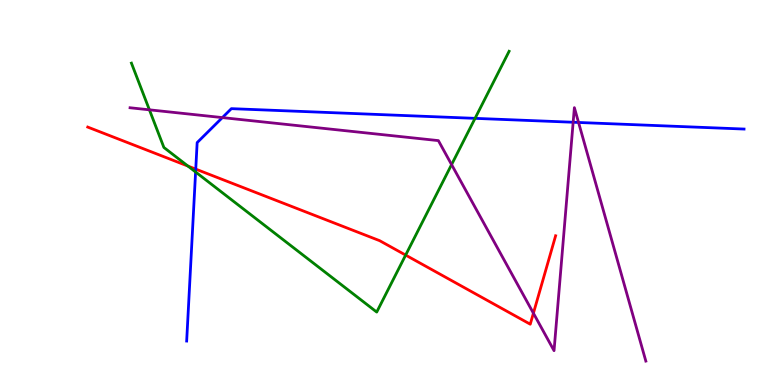[{'lines': ['blue', 'red'], 'intersections': [{'x': 2.53, 'y': 5.61}]}, {'lines': ['green', 'red'], 'intersections': [{'x': 2.43, 'y': 5.69}, {'x': 5.23, 'y': 3.37}]}, {'lines': ['purple', 'red'], 'intersections': [{'x': 6.88, 'y': 1.86}]}, {'lines': ['blue', 'green'], 'intersections': [{'x': 2.52, 'y': 5.53}, {'x': 6.13, 'y': 6.93}]}, {'lines': ['blue', 'purple'], 'intersections': [{'x': 2.87, 'y': 6.95}, {'x': 7.4, 'y': 6.82}, {'x': 7.47, 'y': 6.82}]}, {'lines': ['green', 'purple'], 'intersections': [{'x': 1.93, 'y': 7.15}, {'x': 5.83, 'y': 5.72}]}]